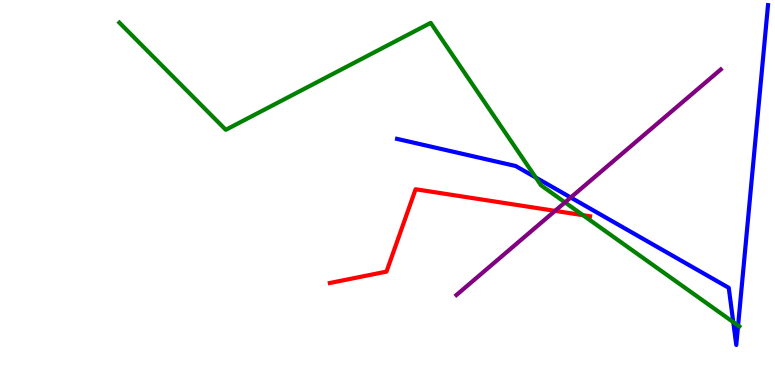[{'lines': ['blue', 'red'], 'intersections': []}, {'lines': ['green', 'red'], 'intersections': [{'x': 7.52, 'y': 4.41}]}, {'lines': ['purple', 'red'], 'intersections': [{'x': 7.16, 'y': 4.52}]}, {'lines': ['blue', 'green'], 'intersections': [{'x': 6.91, 'y': 5.39}, {'x': 9.46, 'y': 1.63}, {'x': 9.52, 'y': 1.54}]}, {'lines': ['blue', 'purple'], 'intersections': [{'x': 7.36, 'y': 4.87}]}, {'lines': ['green', 'purple'], 'intersections': [{'x': 7.29, 'y': 4.74}]}]